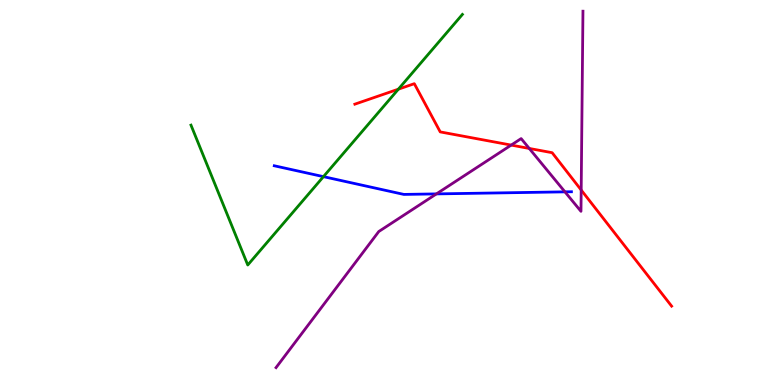[{'lines': ['blue', 'red'], 'intersections': []}, {'lines': ['green', 'red'], 'intersections': [{'x': 5.14, 'y': 7.68}]}, {'lines': ['purple', 'red'], 'intersections': [{'x': 6.6, 'y': 6.23}, {'x': 6.83, 'y': 6.14}, {'x': 7.5, 'y': 5.06}]}, {'lines': ['blue', 'green'], 'intersections': [{'x': 4.17, 'y': 5.41}]}, {'lines': ['blue', 'purple'], 'intersections': [{'x': 5.63, 'y': 4.96}, {'x': 7.29, 'y': 5.02}]}, {'lines': ['green', 'purple'], 'intersections': []}]